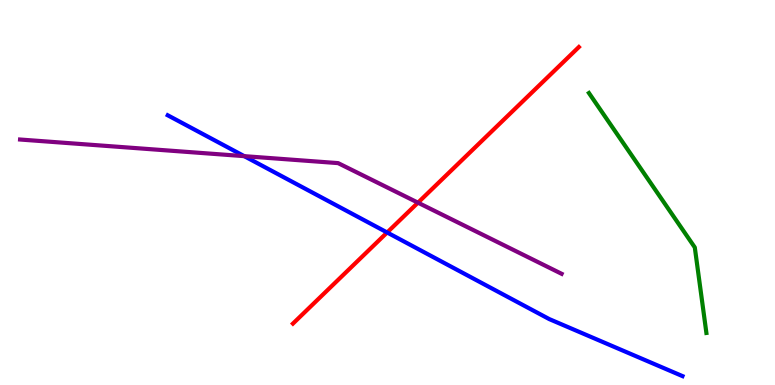[{'lines': ['blue', 'red'], 'intersections': [{'x': 5.0, 'y': 3.96}]}, {'lines': ['green', 'red'], 'intersections': []}, {'lines': ['purple', 'red'], 'intersections': [{'x': 5.39, 'y': 4.74}]}, {'lines': ['blue', 'green'], 'intersections': []}, {'lines': ['blue', 'purple'], 'intersections': [{'x': 3.15, 'y': 5.94}]}, {'lines': ['green', 'purple'], 'intersections': []}]